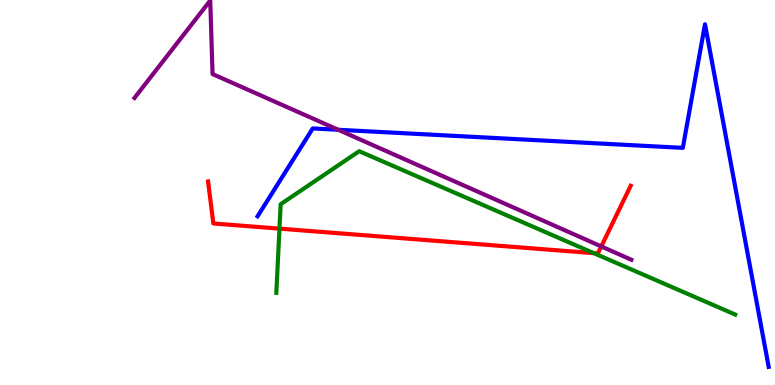[{'lines': ['blue', 'red'], 'intersections': []}, {'lines': ['green', 'red'], 'intersections': [{'x': 3.61, 'y': 4.06}, {'x': 7.66, 'y': 3.42}]}, {'lines': ['purple', 'red'], 'intersections': [{'x': 7.76, 'y': 3.6}]}, {'lines': ['blue', 'green'], 'intersections': []}, {'lines': ['blue', 'purple'], 'intersections': [{'x': 4.36, 'y': 6.63}]}, {'lines': ['green', 'purple'], 'intersections': []}]